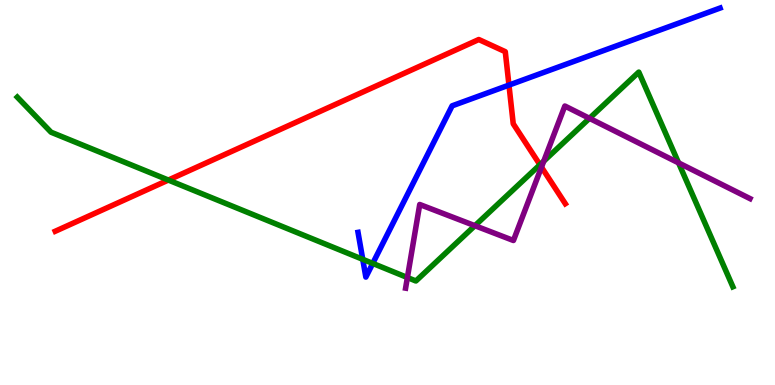[{'lines': ['blue', 'red'], 'intersections': [{'x': 6.57, 'y': 7.79}]}, {'lines': ['green', 'red'], 'intersections': [{'x': 2.17, 'y': 5.32}, {'x': 6.97, 'y': 5.72}]}, {'lines': ['purple', 'red'], 'intersections': [{'x': 6.99, 'y': 5.66}]}, {'lines': ['blue', 'green'], 'intersections': [{'x': 4.68, 'y': 3.26}, {'x': 4.81, 'y': 3.16}]}, {'lines': ['blue', 'purple'], 'intersections': []}, {'lines': ['green', 'purple'], 'intersections': [{'x': 5.26, 'y': 2.79}, {'x': 6.13, 'y': 4.14}, {'x': 7.02, 'y': 5.81}, {'x': 7.61, 'y': 6.93}, {'x': 8.76, 'y': 5.77}]}]